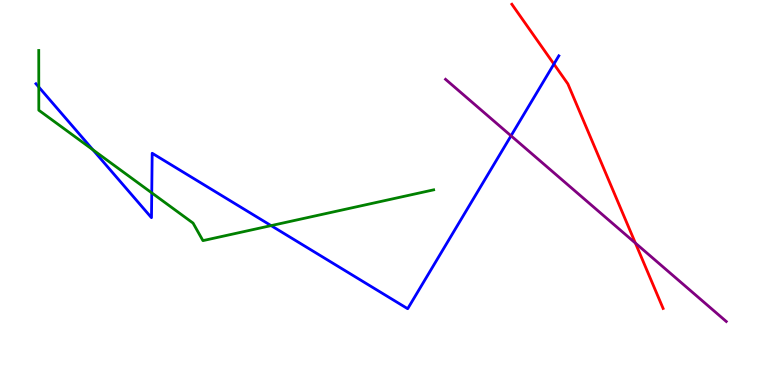[{'lines': ['blue', 'red'], 'intersections': [{'x': 7.15, 'y': 8.34}]}, {'lines': ['green', 'red'], 'intersections': []}, {'lines': ['purple', 'red'], 'intersections': [{'x': 8.2, 'y': 3.69}]}, {'lines': ['blue', 'green'], 'intersections': [{'x': 0.501, 'y': 7.74}, {'x': 1.2, 'y': 6.11}, {'x': 1.96, 'y': 4.99}, {'x': 3.5, 'y': 4.14}]}, {'lines': ['blue', 'purple'], 'intersections': [{'x': 6.59, 'y': 6.47}]}, {'lines': ['green', 'purple'], 'intersections': []}]